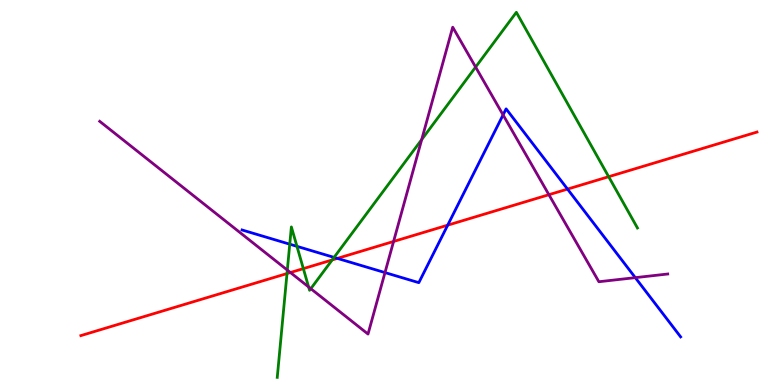[{'lines': ['blue', 'red'], 'intersections': [{'x': 4.35, 'y': 3.29}, {'x': 5.78, 'y': 4.15}, {'x': 7.32, 'y': 5.09}]}, {'lines': ['green', 'red'], 'intersections': [{'x': 3.7, 'y': 2.89}, {'x': 3.91, 'y': 3.02}, {'x': 4.29, 'y': 3.25}, {'x': 7.85, 'y': 5.41}]}, {'lines': ['purple', 'red'], 'intersections': [{'x': 3.75, 'y': 2.92}, {'x': 5.08, 'y': 3.73}, {'x': 7.08, 'y': 4.94}]}, {'lines': ['blue', 'green'], 'intersections': [{'x': 3.74, 'y': 3.66}, {'x': 3.83, 'y': 3.6}, {'x': 4.31, 'y': 3.31}]}, {'lines': ['blue', 'purple'], 'intersections': [{'x': 4.97, 'y': 2.92}, {'x': 6.49, 'y': 7.02}, {'x': 8.2, 'y': 2.79}]}, {'lines': ['green', 'purple'], 'intersections': [{'x': 3.71, 'y': 2.99}, {'x': 3.98, 'y': 2.55}, {'x': 4.01, 'y': 2.5}, {'x': 5.44, 'y': 6.37}, {'x': 6.14, 'y': 8.26}]}]